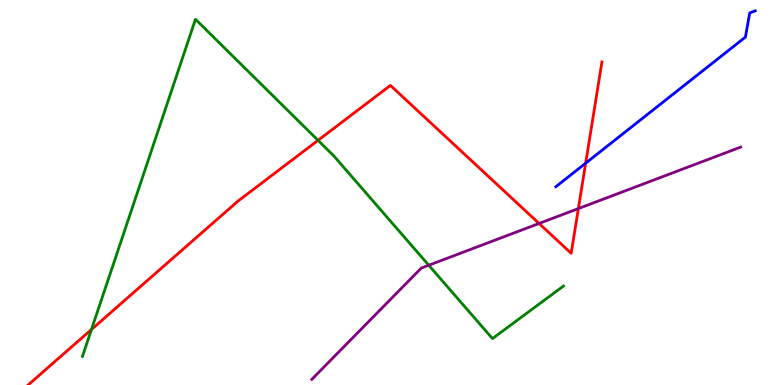[{'lines': ['blue', 'red'], 'intersections': [{'x': 7.56, 'y': 5.76}]}, {'lines': ['green', 'red'], 'intersections': [{'x': 1.18, 'y': 1.44}, {'x': 4.1, 'y': 6.35}]}, {'lines': ['purple', 'red'], 'intersections': [{'x': 6.96, 'y': 4.2}, {'x': 7.46, 'y': 4.58}]}, {'lines': ['blue', 'green'], 'intersections': []}, {'lines': ['blue', 'purple'], 'intersections': []}, {'lines': ['green', 'purple'], 'intersections': [{'x': 5.53, 'y': 3.11}]}]